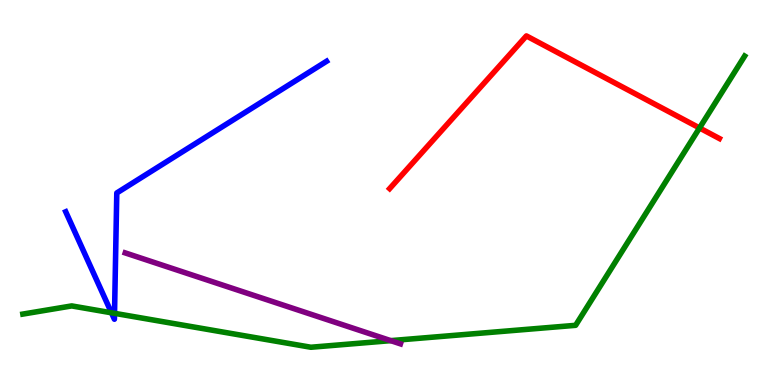[{'lines': ['blue', 'red'], 'intersections': []}, {'lines': ['green', 'red'], 'intersections': [{'x': 9.03, 'y': 6.68}]}, {'lines': ['purple', 'red'], 'intersections': []}, {'lines': ['blue', 'green'], 'intersections': [{'x': 1.44, 'y': 1.88}, {'x': 1.48, 'y': 1.86}]}, {'lines': ['blue', 'purple'], 'intersections': []}, {'lines': ['green', 'purple'], 'intersections': [{'x': 5.04, 'y': 1.15}]}]